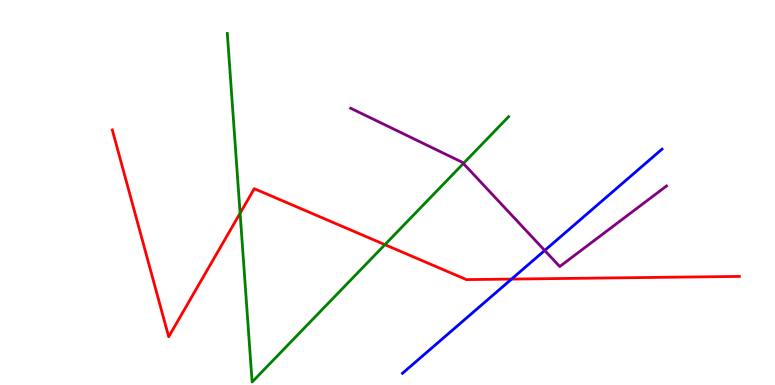[{'lines': ['blue', 'red'], 'intersections': [{'x': 6.6, 'y': 2.75}]}, {'lines': ['green', 'red'], 'intersections': [{'x': 3.1, 'y': 4.46}, {'x': 4.97, 'y': 3.65}]}, {'lines': ['purple', 'red'], 'intersections': []}, {'lines': ['blue', 'green'], 'intersections': []}, {'lines': ['blue', 'purple'], 'intersections': [{'x': 7.03, 'y': 3.49}]}, {'lines': ['green', 'purple'], 'intersections': [{'x': 5.98, 'y': 5.75}]}]